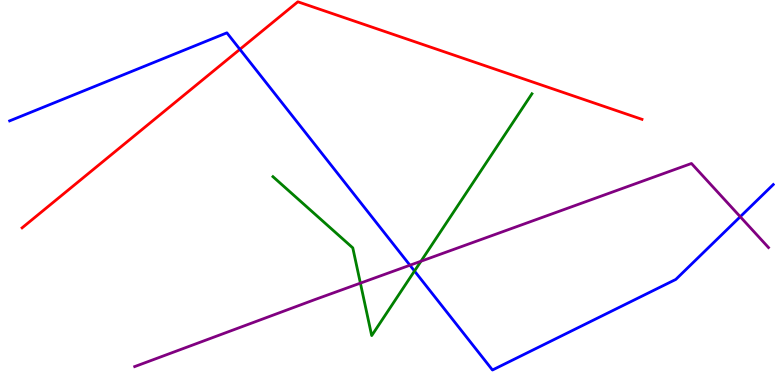[{'lines': ['blue', 'red'], 'intersections': [{'x': 3.1, 'y': 8.72}]}, {'lines': ['green', 'red'], 'intersections': []}, {'lines': ['purple', 'red'], 'intersections': []}, {'lines': ['blue', 'green'], 'intersections': [{'x': 5.35, 'y': 2.96}]}, {'lines': ['blue', 'purple'], 'intersections': [{'x': 5.29, 'y': 3.11}, {'x': 9.55, 'y': 4.37}]}, {'lines': ['green', 'purple'], 'intersections': [{'x': 4.65, 'y': 2.65}, {'x': 5.43, 'y': 3.21}]}]